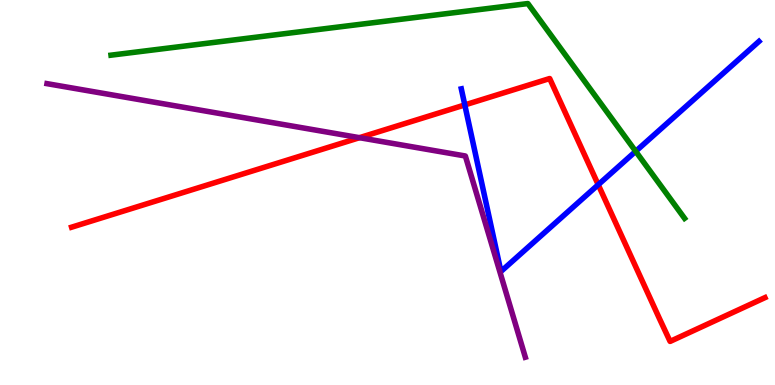[{'lines': ['blue', 'red'], 'intersections': [{'x': 6.0, 'y': 7.27}, {'x': 7.72, 'y': 5.2}]}, {'lines': ['green', 'red'], 'intersections': []}, {'lines': ['purple', 'red'], 'intersections': [{'x': 4.64, 'y': 6.42}]}, {'lines': ['blue', 'green'], 'intersections': [{'x': 8.2, 'y': 6.07}]}, {'lines': ['blue', 'purple'], 'intersections': []}, {'lines': ['green', 'purple'], 'intersections': []}]